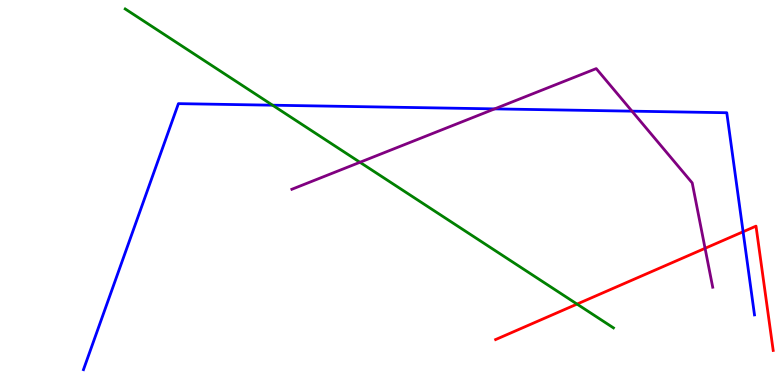[{'lines': ['blue', 'red'], 'intersections': [{'x': 9.59, 'y': 3.98}]}, {'lines': ['green', 'red'], 'intersections': [{'x': 7.45, 'y': 2.1}]}, {'lines': ['purple', 'red'], 'intersections': [{'x': 9.1, 'y': 3.55}]}, {'lines': ['blue', 'green'], 'intersections': [{'x': 3.52, 'y': 7.27}]}, {'lines': ['blue', 'purple'], 'intersections': [{'x': 6.38, 'y': 7.17}, {'x': 8.15, 'y': 7.11}]}, {'lines': ['green', 'purple'], 'intersections': [{'x': 4.64, 'y': 5.78}]}]